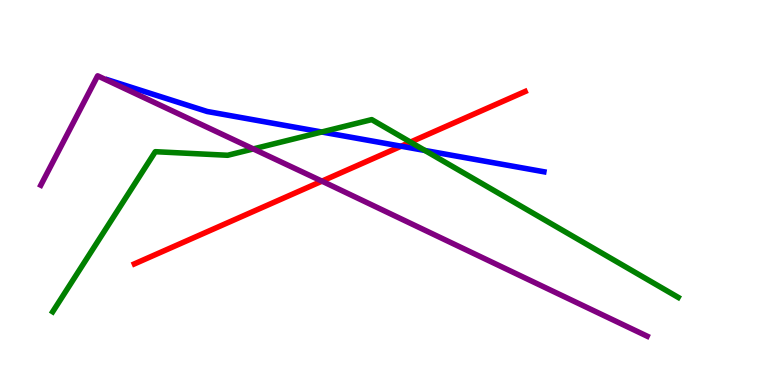[{'lines': ['blue', 'red'], 'intersections': [{'x': 5.18, 'y': 6.2}]}, {'lines': ['green', 'red'], 'intersections': [{'x': 5.3, 'y': 6.31}]}, {'lines': ['purple', 'red'], 'intersections': [{'x': 4.15, 'y': 5.29}]}, {'lines': ['blue', 'green'], 'intersections': [{'x': 4.15, 'y': 6.57}, {'x': 5.48, 'y': 6.09}]}, {'lines': ['blue', 'purple'], 'intersections': []}, {'lines': ['green', 'purple'], 'intersections': [{'x': 3.27, 'y': 6.13}]}]